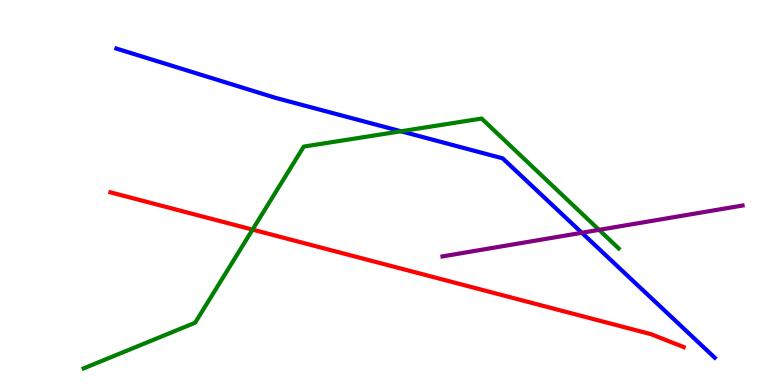[{'lines': ['blue', 'red'], 'intersections': []}, {'lines': ['green', 'red'], 'intersections': [{'x': 3.26, 'y': 4.04}]}, {'lines': ['purple', 'red'], 'intersections': []}, {'lines': ['blue', 'green'], 'intersections': [{'x': 5.17, 'y': 6.59}]}, {'lines': ['blue', 'purple'], 'intersections': [{'x': 7.51, 'y': 3.95}]}, {'lines': ['green', 'purple'], 'intersections': [{'x': 7.73, 'y': 4.03}]}]